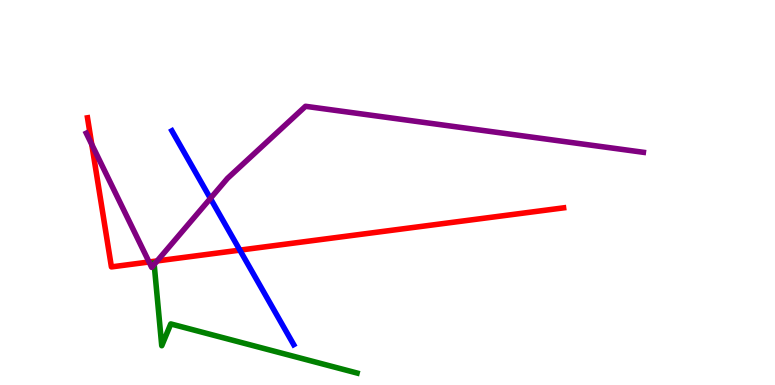[{'lines': ['blue', 'red'], 'intersections': [{'x': 3.09, 'y': 3.5}]}, {'lines': ['green', 'red'], 'intersections': []}, {'lines': ['purple', 'red'], 'intersections': [{'x': 1.18, 'y': 6.25}, {'x': 1.92, 'y': 3.2}, {'x': 2.03, 'y': 3.22}]}, {'lines': ['blue', 'green'], 'intersections': []}, {'lines': ['blue', 'purple'], 'intersections': [{'x': 2.71, 'y': 4.85}]}, {'lines': ['green', 'purple'], 'intersections': [{'x': 1.99, 'y': 3.13}]}]